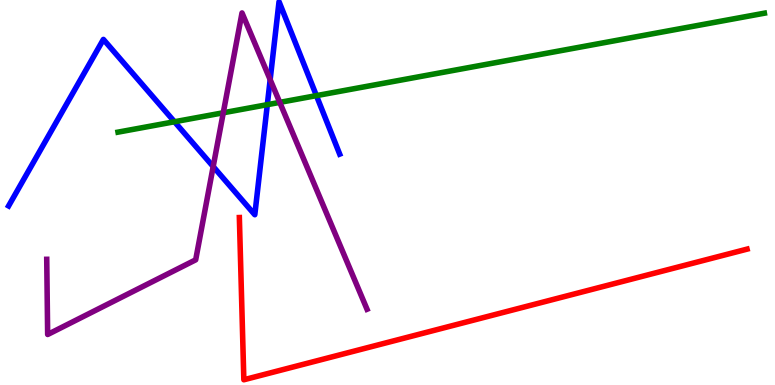[{'lines': ['blue', 'red'], 'intersections': []}, {'lines': ['green', 'red'], 'intersections': []}, {'lines': ['purple', 'red'], 'intersections': []}, {'lines': ['blue', 'green'], 'intersections': [{'x': 2.25, 'y': 6.84}, {'x': 3.45, 'y': 7.28}, {'x': 4.08, 'y': 7.52}]}, {'lines': ['blue', 'purple'], 'intersections': [{'x': 2.75, 'y': 5.67}, {'x': 3.49, 'y': 7.93}]}, {'lines': ['green', 'purple'], 'intersections': [{'x': 2.88, 'y': 7.07}, {'x': 3.61, 'y': 7.34}]}]